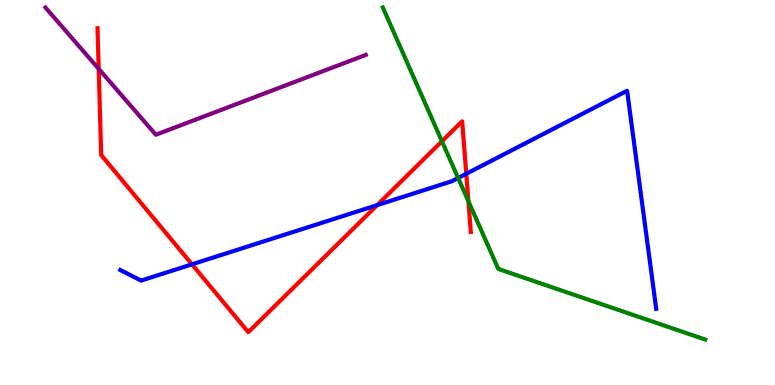[{'lines': ['blue', 'red'], 'intersections': [{'x': 2.48, 'y': 3.13}, {'x': 4.87, 'y': 4.67}, {'x': 6.02, 'y': 5.49}]}, {'lines': ['green', 'red'], 'intersections': [{'x': 5.7, 'y': 6.33}, {'x': 6.04, 'y': 4.77}]}, {'lines': ['purple', 'red'], 'intersections': [{'x': 1.27, 'y': 8.21}]}, {'lines': ['blue', 'green'], 'intersections': [{'x': 5.91, 'y': 5.38}]}, {'lines': ['blue', 'purple'], 'intersections': []}, {'lines': ['green', 'purple'], 'intersections': []}]